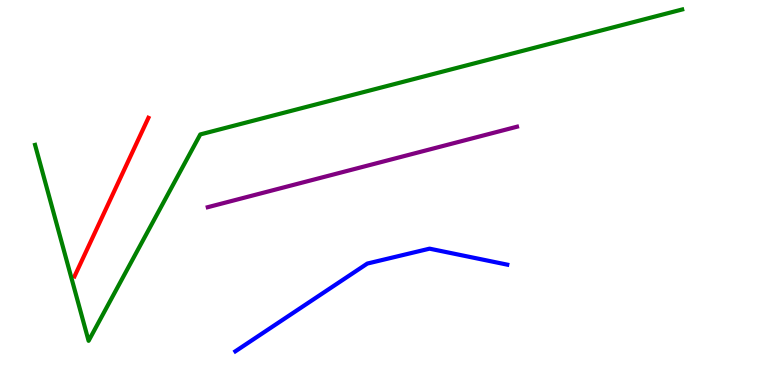[{'lines': ['blue', 'red'], 'intersections': []}, {'lines': ['green', 'red'], 'intersections': []}, {'lines': ['purple', 'red'], 'intersections': []}, {'lines': ['blue', 'green'], 'intersections': []}, {'lines': ['blue', 'purple'], 'intersections': []}, {'lines': ['green', 'purple'], 'intersections': []}]